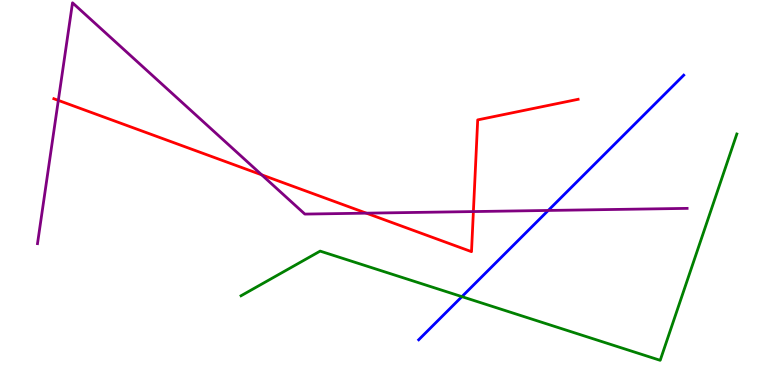[{'lines': ['blue', 'red'], 'intersections': []}, {'lines': ['green', 'red'], 'intersections': []}, {'lines': ['purple', 'red'], 'intersections': [{'x': 0.753, 'y': 7.39}, {'x': 3.38, 'y': 5.46}, {'x': 4.73, 'y': 4.46}, {'x': 6.11, 'y': 4.5}]}, {'lines': ['blue', 'green'], 'intersections': [{'x': 5.96, 'y': 2.3}]}, {'lines': ['blue', 'purple'], 'intersections': [{'x': 7.07, 'y': 4.53}]}, {'lines': ['green', 'purple'], 'intersections': []}]